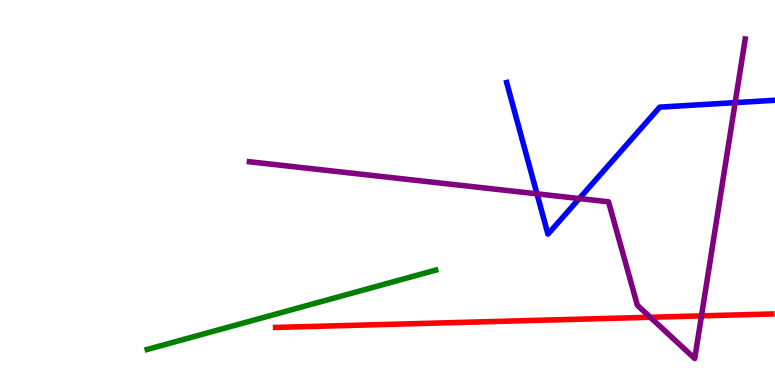[{'lines': ['blue', 'red'], 'intersections': []}, {'lines': ['green', 'red'], 'intersections': []}, {'lines': ['purple', 'red'], 'intersections': [{'x': 8.39, 'y': 1.76}, {'x': 9.05, 'y': 1.8}]}, {'lines': ['blue', 'green'], 'intersections': []}, {'lines': ['blue', 'purple'], 'intersections': [{'x': 6.93, 'y': 4.97}, {'x': 7.47, 'y': 4.84}, {'x': 9.49, 'y': 7.33}]}, {'lines': ['green', 'purple'], 'intersections': []}]